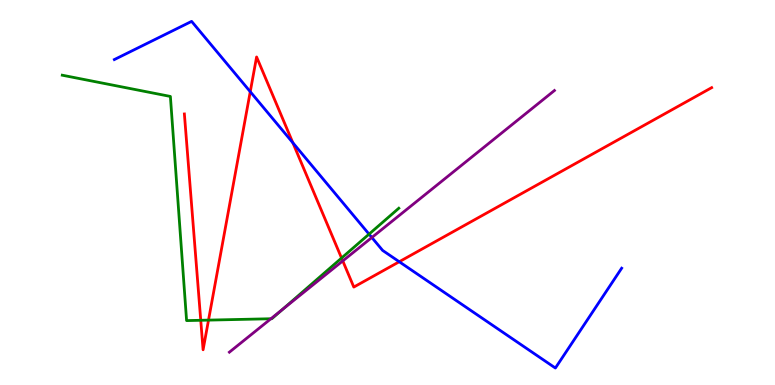[{'lines': ['blue', 'red'], 'intersections': [{'x': 3.23, 'y': 7.62}, {'x': 3.78, 'y': 6.29}, {'x': 5.15, 'y': 3.2}]}, {'lines': ['green', 'red'], 'intersections': [{'x': 2.59, 'y': 1.68}, {'x': 2.69, 'y': 1.69}, {'x': 4.41, 'y': 3.3}]}, {'lines': ['purple', 'red'], 'intersections': [{'x': 4.42, 'y': 3.22}]}, {'lines': ['blue', 'green'], 'intersections': [{'x': 4.76, 'y': 3.92}]}, {'lines': ['blue', 'purple'], 'intersections': [{'x': 4.8, 'y': 3.83}]}, {'lines': ['green', 'purple'], 'intersections': [{'x': 3.5, 'y': 1.72}, {'x': 3.65, 'y': 1.96}]}]